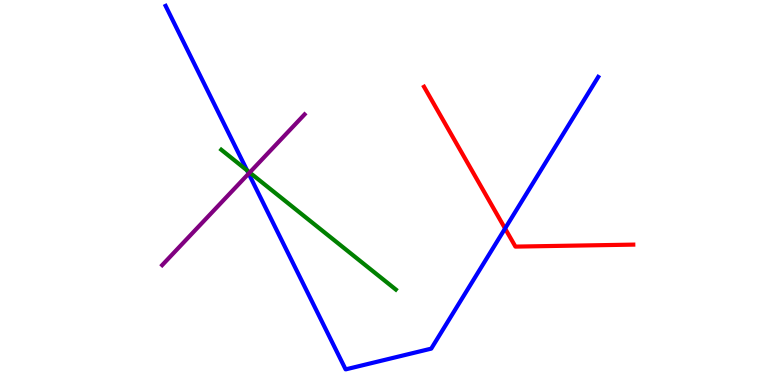[{'lines': ['blue', 'red'], 'intersections': [{'x': 6.52, 'y': 4.06}]}, {'lines': ['green', 'red'], 'intersections': []}, {'lines': ['purple', 'red'], 'intersections': []}, {'lines': ['blue', 'green'], 'intersections': [{'x': 3.19, 'y': 5.57}]}, {'lines': ['blue', 'purple'], 'intersections': [{'x': 3.21, 'y': 5.49}]}, {'lines': ['green', 'purple'], 'intersections': [{'x': 3.22, 'y': 5.52}]}]